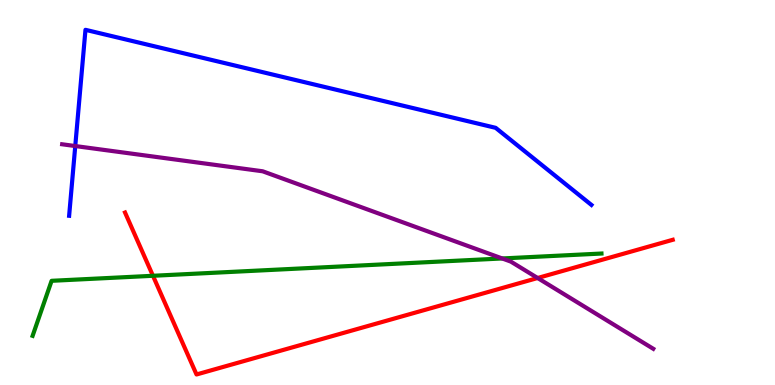[{'lines': ['blue', 'red'], 'intersections': []}, {'lines': ['green', 'red'], 'intersections': [{'x': 1.97, 'y': 2.84}]}, {'lines': ['purple', 'red'], 'intersections': [{'x': 6.94, 'y': 2.78}]}, {'lines': ['blue', 'green'], 'intersections': []}, {'lines': ['blue', 'purple'], 'intersections': [{'x': 0.971, 'y': 6.21}]}, {'lines': ['green', 'purple'], 'intersections': [{'x': 6.48, 'y': 3.29}]}]